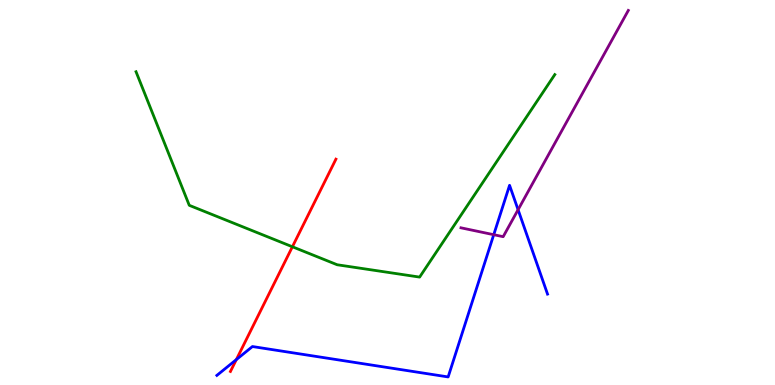[{'lines': ['blue', 'red'], 'intersections': [{'x': 3.05, 'y': 0.66}]}, {'lines': ['green', 'red'], 'intersections': [{'x': 3.77, 'y': 3.59}]}, {'lines': ['purple', 'red'], 'intersections': []}, {'lines': ['blue', 'green'], 'intersections': []}, {'lines': ['blue', 'purple'], 'intersections': [{'x': 6.37, 'y': 3.9}, {'x': 6.68, 'y': 4.55}]}, {'lines': ['green', 'purple'], 'intersections': []}]